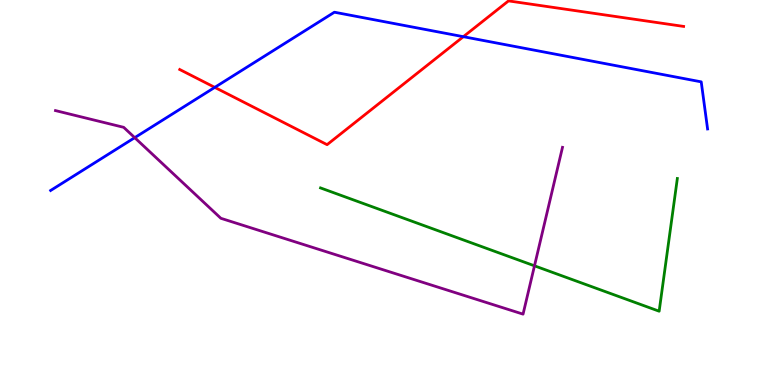[{'lines': ['blue', 'red'], 'intersections': [{'x': 2.77, 'y': 7.73}, {'x': 5.98, 'y': 9.05}]}, {'lines': ['green', 'red'], 'intersections': []}, {'lines': ['purple', 'red'], 'intersections': []}, {'lines': ['blue', 'green'], 'intersections': []}, {'lines': ['blue', 'purple'], 'intersections': [{'x': 1.74, 'y': 6.42}]}, {'lines': ['green', 'purple'], 'intersections': [{'x': 6.9, 'y': 3.1}]}]